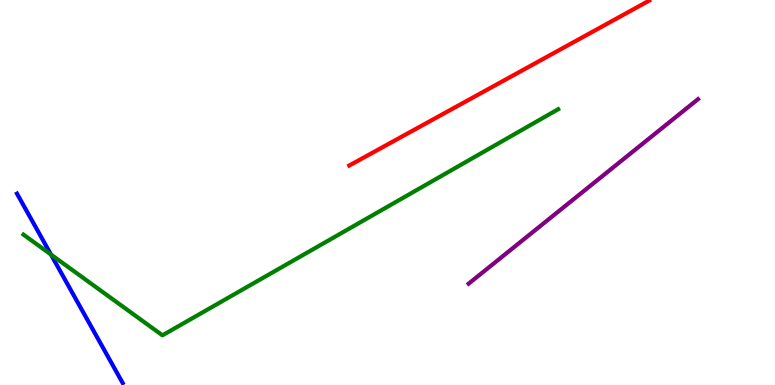[{'lines': ['blue', 'red'], 'intersections': []}, {'lines': ['green', 'red'], 'intersections': []}, {'lines': ['purple', 'red'], 'intersections': []}, {'lines': ['blue', 'green'], 'intersections': [{'x': 0.658, 'y': 3.39}]}, {'lines': ['blue', 'purple'], 'intersections': []}, {'lines': ['green', 'purple'], 'intersections': []}]